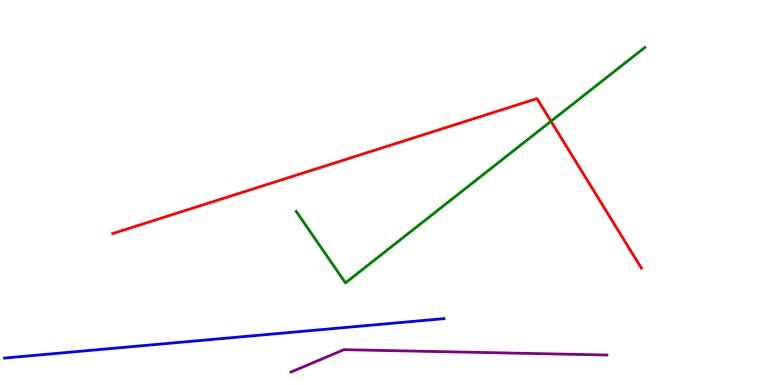[{'lines': ['blue', 'red'], 'intersections': []}, {'lines': ['green', 'red'], 'intersections': [{'x': 7.11, 'y': 6.85}]}, {'lines': ['purple', 'red'], 'intersections': []}, {'lines': ['blue', 'green'], 'intersections': []}, {'lines': ['blue', 'purple'], 'intersections': []}, {'lines': ['green', 'purple'], 'intersections': []}]